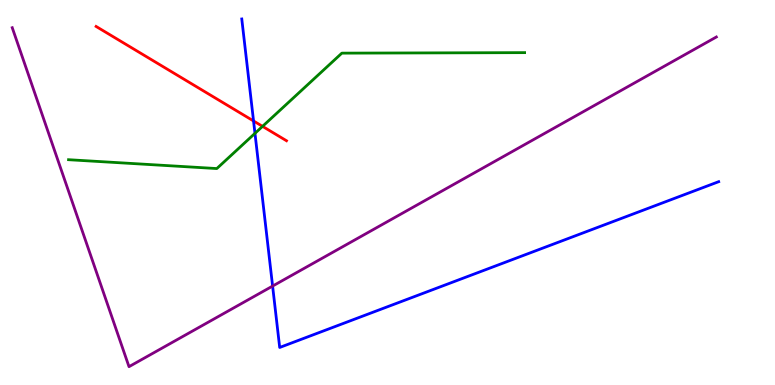[{'lines': ['blue', 'red'], 'intersections': [{'x': 3.27, 'y': 6.86}]}, {'lines': ['green', 'red'], 'intersections': [{'x': 3.39, 'y': 6.72}]}, {'lines': ['purple', 'red'], 'intersections': []}, {'lines': ['blue', 'green'], 'intersections': [{'x': 3.29, 'y': 6.54}]}, {'lines': ['blue', 'purple'], 'intersections': [{'x': 3.52, 'y': 2.57}]}, {'lines': ['green', 'purple'], 'intersections': []}]